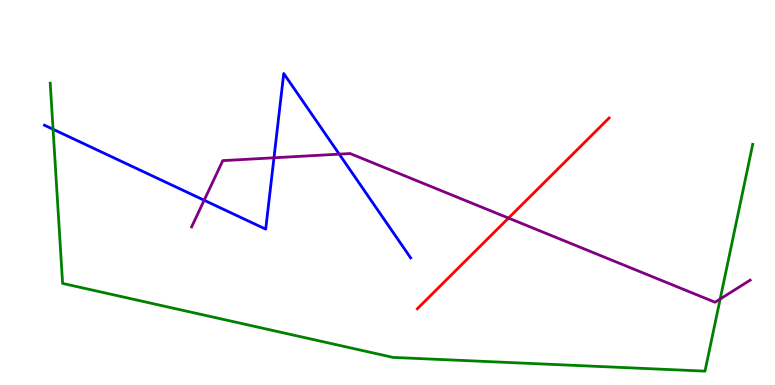[{'lines': ['blue', 'red'], 'intersections': []}, {'lines': ['green', 'red'], 'intersections': []}, {'lines': ['purple', 'red'], 'intersections': [{'x': 6.56, 'y': 4.34}]}, {'lines': ['blue', 'green'], 'intersections': [{'x': 0.685, 'y': 6.64}]}, {'lines': ['blue', 'purple'], 'intersections': [{'x': 2.63, 'y': 4.8}, {'x': 3.54, 'y': 5.9}, {'x': 4.38, 'y': 6.0}]}, {'lines': ['green', 'purple'], 'intersections': [{'x': 9.29, 'y': 2.23}]}]